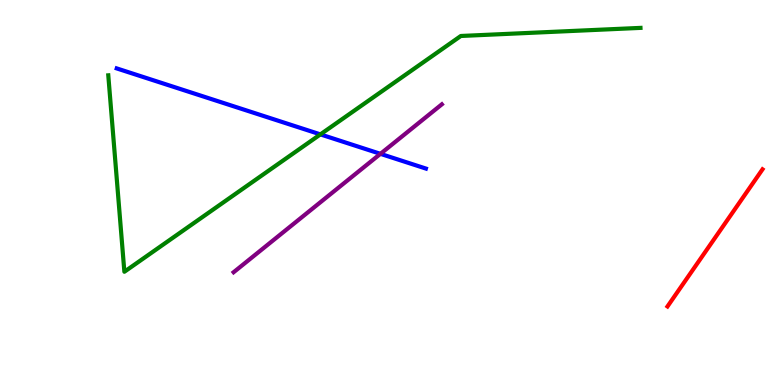[{'lines': ['blue', 'red'], 'intersections': []}, {'lines': ['green', 'red'], 'intersections': []}, {'lines': ['purple', 'red'], 'intersections': []}, {'lines': ['blue', 'green'], 'intersections': [{'x': 4.13, 'y': 6.51}]}, {'lines': ['blue', 'purple'], 'intersections': [{'x': 4.91, 'y': 6.0}]}, {'lines': ['green', 'purple'], 'intersections': []}]